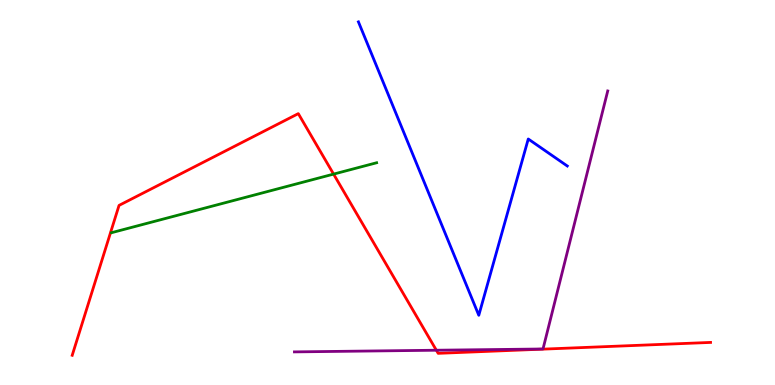[{'lines': ['blue', 'red'], 'intersections': []}, {'lines': ['green', 'red'], 'intersections': [{'x': 4.3, 'y': 5.48}]}, {'lines': ['purple', 'red'], 'intersections': [{'x': 5.63, 'y': 0.903}]}, {'lines': ['blue', 'green'], 'intersections': []}, {'lines': ['blue', 'purple'], 'intersections': []}, {'lines': ['green', 'purple'], 'intersections': []}]